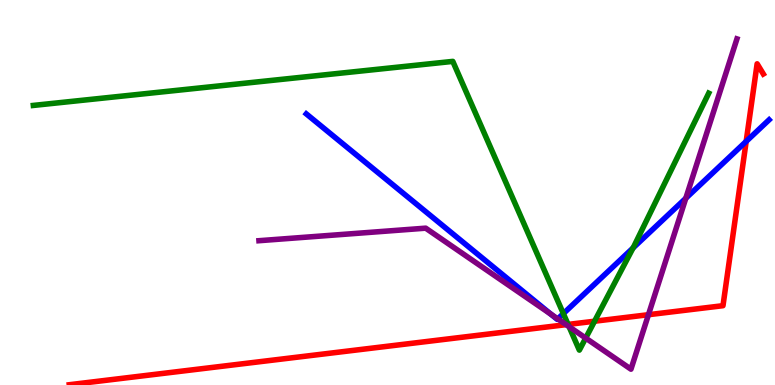[{'lines': ['blue', 'red'], 'intersections': [{'x': 9.63, 'y': 6.33}]}, {'lines': ['green', 'red'], 'intersections': [{'x': 7.33, 'y': 1.57}, {'x': 7.67, 'y': 1.66}]}, {'lines': ['purple', 'red'], 'intersections': [{'x': 7.31, 'y': 1.57}, {'x': 8.37, 'y': 1.83}]}, {'lines': ['blue', 'green'], 'intersections': [{'x': 7.27, 'y': 1.85}, {'x': 8.17, 'y': 3.56}]}, {'lines': ['blue', 'purple'], 'intersections': [{'x': 7.11, 'y': 1.84}, {'x': 7.2, 'y': 1.72}, {'x': 8.85, 'y': 4.85}]}, {'lines': ['green', 'purple'], 'intersections': [{'x': 7.34, 'y': 1.52}, {'x': 7.56, 'y': 1.22}]}]